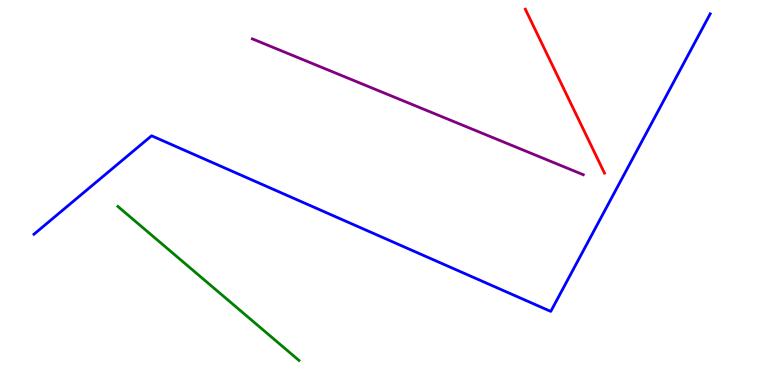[{'lines': ['blue', 'red'], 'intersections': []}, {'lines': ['green', 'red'], 'intersections': []}, {'lines': ['purple', 'red'], 'intersections': []}, {'lines': ['blue', 'green'], 'intersections': []}, {'lines': ['blue', 'purple'], 'intersections': []}, {'lines': ['green', 'purple'], 'intersections': []}]